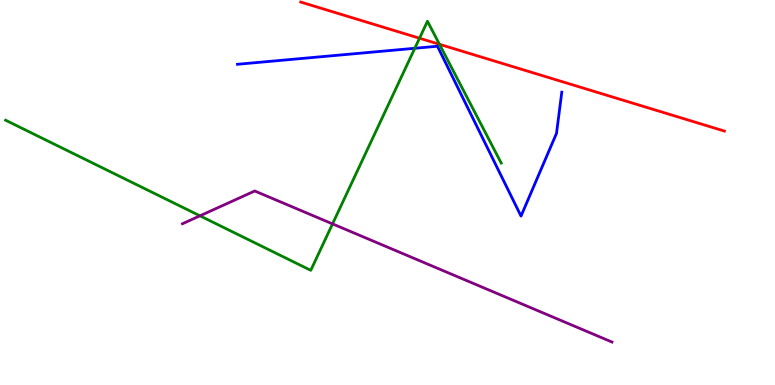[{'lines': ['blue', 'red'], 'intersections': []}, {'lines': ['green', 'red'], 'intersections': [{'x': 5.41, 'y': 9.01}, {'x': 5.67, 'y': 8.85}]}, {'lines': ['purple', 'red'], 'intersections': []}, {'lines': ['blue', 'green'], 'intersections': [{'x': 5.35, 'y': 8.75}]}, {'lines': ['blue', 'purple'], 'intersections': []}, {'lines': ['green', 'purple'], 'intersections': [{'x': 2.58, 'y': 4.39}, {'x': 4.29, 'y': 4.18}]}]